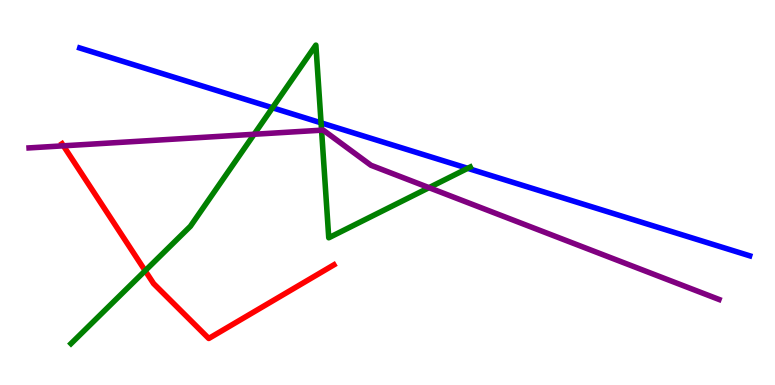[{'lines': ['blue', 'red'], 'intersections': []}, {'lines': ['green', 'red'], 'intersections': [{'x': 1.87, 'y': 2.97}]}, {'lines': ['purple', 'red'], 'intersections': [{'x': 0.818, 'y': 6.21}]}, {'lines': ['blue', 'green'], 'intersections': [{'x': 3.52, 'y': 7.2}, {'x': 4.14, 'y': 6.81}, {'x': 6.03, 'y': 5.63}]}, {'lines': ['blue', 'purple'], 'intersections': []}, {'lines': ['green', 'purple'], 'intersections': [{'x': 3.28, 'y': 6.51}, {'x': 4.15, 'y': 6.62}, {'x': 5.54, 'y': 5.13}]}]